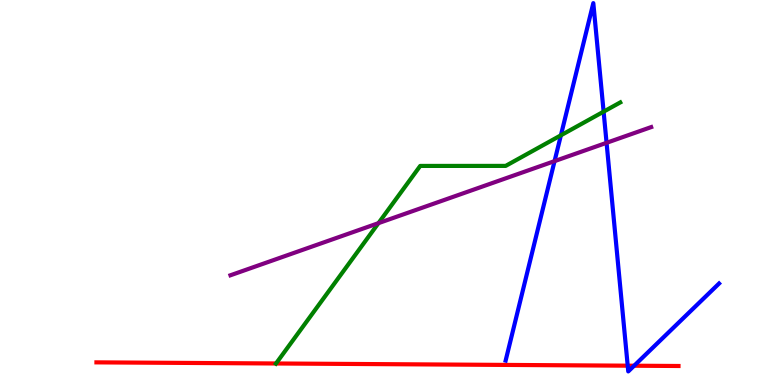[{'lines': ['blue', 'red'], 'intersections': [{'x': 8.1, 'y': 0.502}, {'x': 8.18, 'y': 0.501}]}, {'lines': ['green', 'red'], 'intersections': [{'x': 3.56, 'y': 0.559}]}, {'lines': ['purple', 'red'], 'intersections': []}, {'lines': ['blue', 'green'], 'intersections': [{'x': 7.24, 'y': 6.49}, {'x': 7.79, 'y': 7.1}]}, {'lines': ['blue', 'purple'], 'intersections': [{'x': 7.16, 'y': 5.81}, {'x': 7.83, 'y': 6.29}]}, {'lines': ['green', 'purple'], 'intersections': [{'x': 4.88, 'y': 4.2}]}]